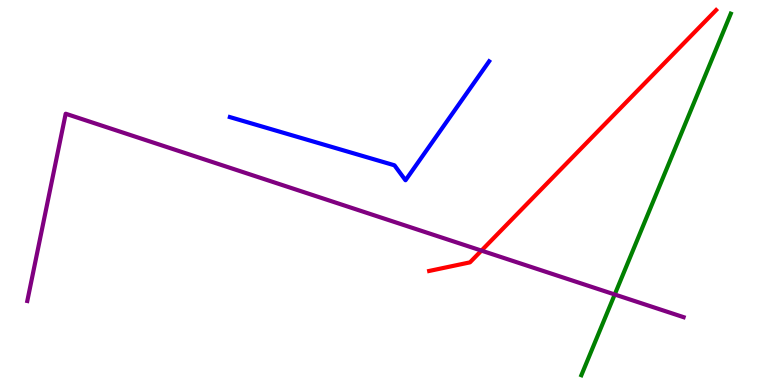[{'lines': ['blue', 'red'], 'intersections': []}, {'lines': ['green', 'red'], 'intersections': []}, {'lines': ['purple', 'red'], 'intersections': [{'x': 6.21, 'y': 3.49}]}, {'lines': ['blue', 'green'], 'intersections': []}, {'lines': ['blue', 'purple'], 'intersections': []}, {'lines': ['green', 'purple'], 'intersections': [{'x': 7.93, 'y': 2.35}]}]